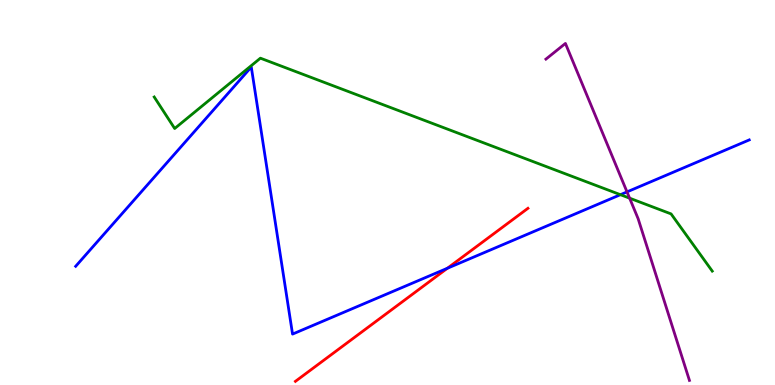[{'lines': ['blue', 'red'], 'intersections': [{'x': 5.77, 'y': 3.03}]}, {'lines': ['green', 'red'], 'intersections': []}, {'lines': ['purple', 'red'], 'intersections': []}, {'lines': ['blue', 'green'], 'intersections': [{'x': 8.01, 'y': 4.94}]}, {'lines': ['blue', 'purple'], 'intersections': [{'x': 8.09, 'y': 5.02}]}, {'lines': ['green', 'purple'], 'intersections': [{'x': 8.12, 'y': 4.85}]}]